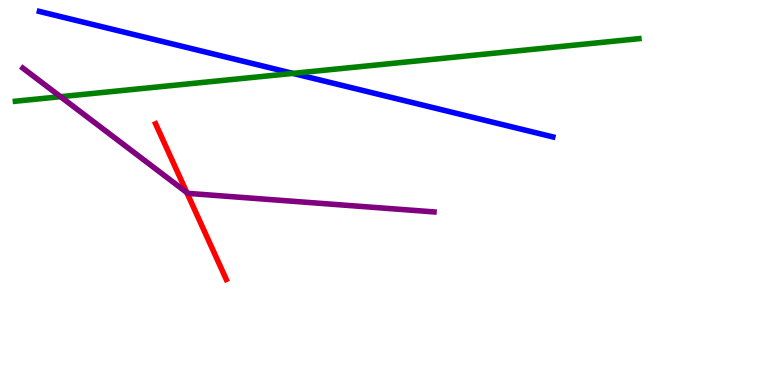[{'lines': ['blue', 'red'], 'intersections': []}, {'lines': ['green', 'red'], 'intersections': []}, {'lines': ['purple', 'red'], 'intersections': [{'x': 2.41, 'y': 5.0}]}, {'lines': ['blue', 'green'], 'intersections': [{'x': 3.78, 'y': 8.09}]}, {'lines': ['blue', 'purple'], 'intersections': []}, {'lines': ['green', 'purple'], 'intersections': [{'x': 0.781, 'y': 7.49}]}]